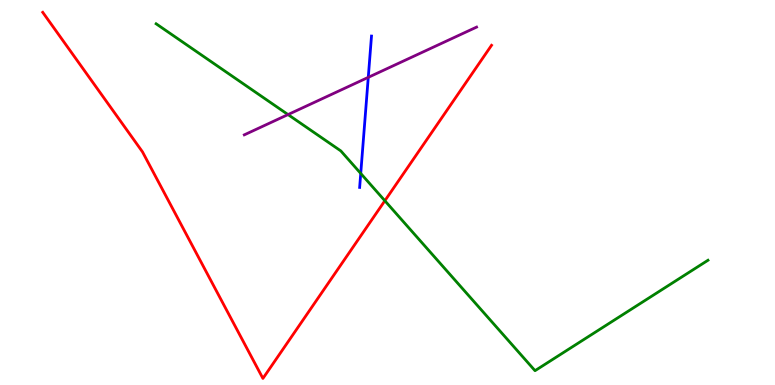[{'lines': ['blue', 'red'], 'intersections': []}, {'lines': ['green', 'red'], 'intersections': [{'x': 4.97, 'y': 4.79}]}, {'lines': ['purple', 'red'], 'intersections': []}, {'lines': ['blue', 'green'], 'intersections': [{'x': 4.65, 'y': 5.49}]}, {'lines': ['blue', 'purple'], 'intersections': [{'x': 4.75, 'y': 7.99}]}, {'lines': ['green', 'purple'], 'intersections': [{'x': 3.72, 'y': 7.02}]}]